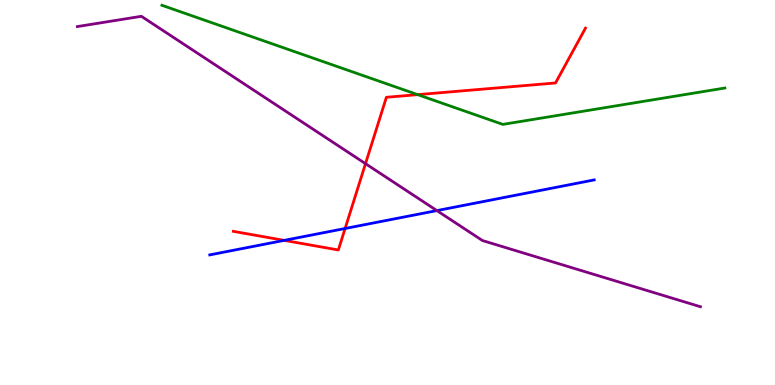[{'lines': ['blue', 'red'], 'intersections': [{'x': 3.67, 'y': 3.76}, {'x': 4.45, 'y': 4.07}]}, {'lines': ['green', 'red'], 'intersections': [{'x': 5.39, 'y': 7.54}]}, {'lines': ['purple', 'red'], 'intersections': [{'x': 4.72, 'y': 5.75}]}, {'lines': ['blue', 'green'], 'intersections': []}, {'lines': ['blue', 'purple'], 'intersections': [{'x': 5.64, 'y': 4.53}]}, {'lines': ['green', 'purple'], 'intersections': []}]